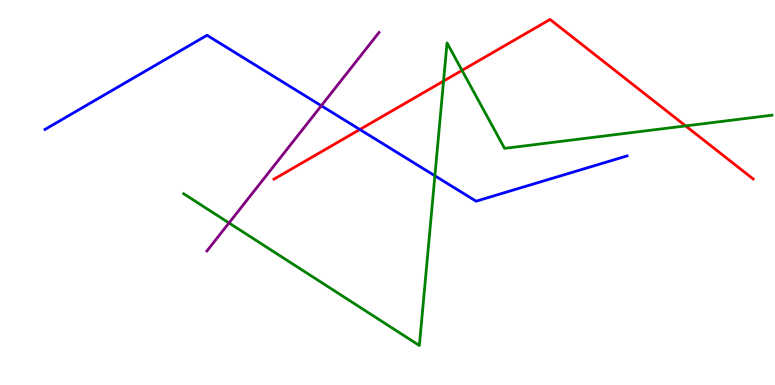[{'lines': ['blue', 'red'], 'intersections': [{'x': 4.64, 'y': 6.64}]}, {'lines': ['green', 'red'], 'intersections': [{'x': 5.72, 'y': 7.89}, {'x': 5.96, 'y': 8.17}, {'x': 8.85, 'y': 6.73}]}, {'lines': ['purple', 'red'], 'intersections': []}, {'lines': ['blue', 'green'], 'intersections': [{'x': 5.61, 'y': 5.43}]}, {'lines': ['blue', 'purple'], 'intersections': [{'x': 4.15, 'y': 7.25}]}, {'lines': ['green', 'purple'], 'intersections': [{'x': 2.95, 'y': 4.21}]}]